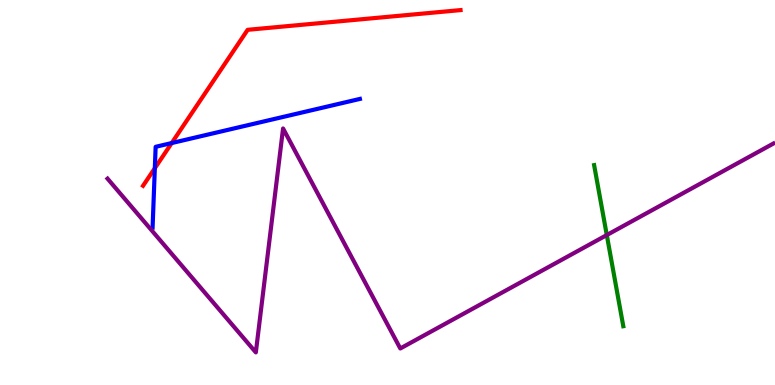[{'lines': ['blue', 'red'], 'intersections': [{'x': 2.0, 'y': 5.63}, {'x': 2.22, 'y': 6.28}]}, {'lines': ['green', 'red'], 'intersections': []}, {'lines': ['purple', 'red'], 'intersections': []}, {'lines': ['blue', 'green'], 'intersections': []}, {'lines': ['blue', 'purple'], 'intersections': []}, {'lines': ['green', 'purple'], 'intersections': [{'x': 7.83, 'y': 3.89}]}]